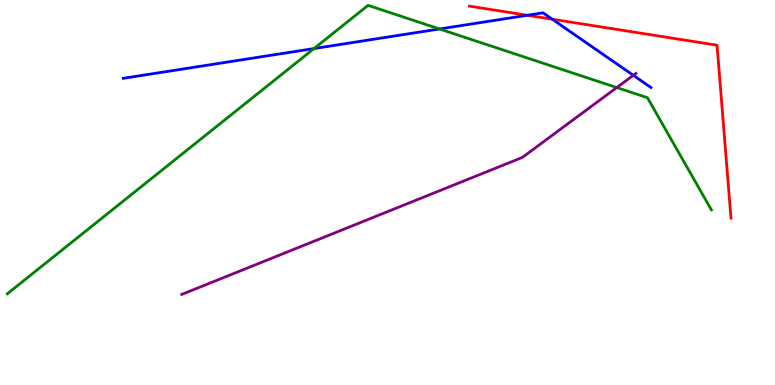[{'lines': ['blue', 'red'], 'intersections': [{'x': 6.8, 'y': 9.6}, {'x': 7.13, 'y': 9.5}]}, {'lines': ['green', 'red'], 'intersections': []}, {'lines': ['purple', 'red'], 'intersections': []}, {'lines': ['blue', 'green'], 'intersections': [{'x': 4.05, 'y': 8.74}, {'x': 5.67, 'y': 9.25}]}, {'lines': ['blue', 'purple'], 'intersections': [{'x': 8.17, 'y': 8.04}]}, {'lines': ['green', 'purple'], 'intersections': [{'x': 7.96, 'y': 7.73}]}]